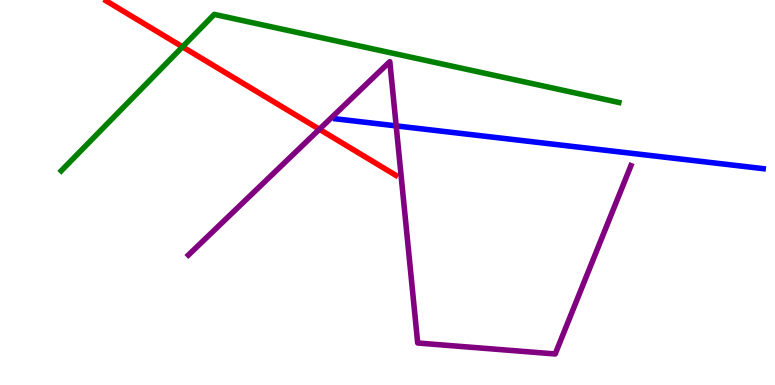[{'lines': ['blue', 'red'], 'intersections': []}, {'lines': ['green', 'red'], 'intersections': [{'x': 2.36, 'y': 8.78}]}, {'lines': ['purple', 'red'], 'intersections': [{'x': 4.12, 'y': 6.64}]}, {'lines': ['blue', 'green'], 'intersections': []}, {'lines': ['blue', 'purple'], 'intersections': [{'x': 5.11, 'y': 6.73}]}, {'lines': ['green', 'purple'], 'intersections': []}]